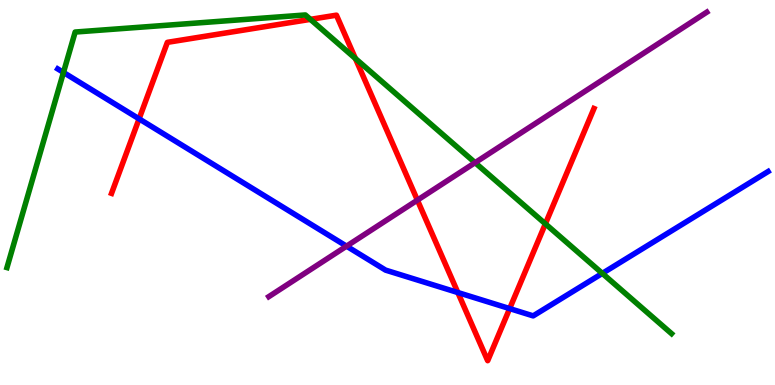[{'lines': ['blue', 'red'], 'intersections': [{'x': 1.79, 'y': 6.91}, {'x': 5.91, 'y': 2.4}, {'x': 6.58, 'y': 1.98}]}, {'lines': ['green', 'red'], 'intersections': [{'x': 4.01, 'y': 9.5}, {'x': 4.59, 'y': 8.48}, {'x': 7.04, 'y': 4.19}]}, {'lines': ['purple', 'red'], 'intersections': [{'x': 5.39, 'y': 4.8}]}, {'lines': ['blue', 'green'], 'intersections': [{'x': 0.819, 'y': 8.12}, {'x': 7.77, 'y': 2.9}]}, {'lines': ['blue', 'purple'], 'intersections': [{'x': 4.47, 'y': 3.61}]}, {'lines': ['green', 'purple'], 'intersections': [{'x': 6.13, 'y': 5.77}]}]